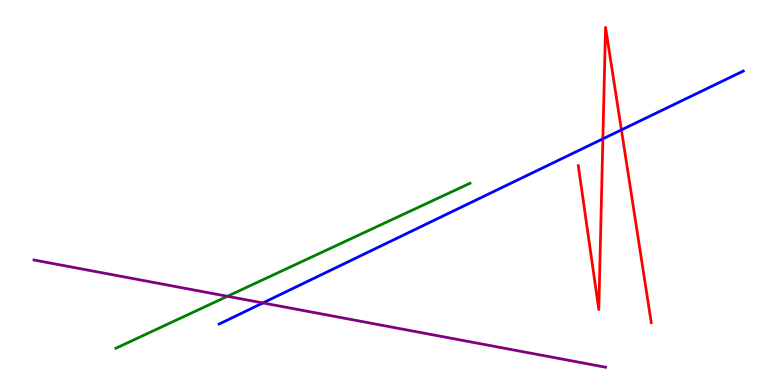[{'lines': ['blue', 'red'], 'intersections': [{'x': 7.78, 'y': 6.39}, {'x': 8.02, 'y': 6.63}]}, {'lines': ['green', 'red'], 'intersections': []}, {'lines': ['purple', 'red'], 'intersections': []}, {'lines': ['blue', 'green'], 'intersections': []}, {'lines': ['blue', 'purple'], 'intersections': [{'x': 3.39, 'y': 2.13}]}, {'lines': ['green', 'purple'], 'intersections': [{'x': 2.93, 'y': 2.3}]}]